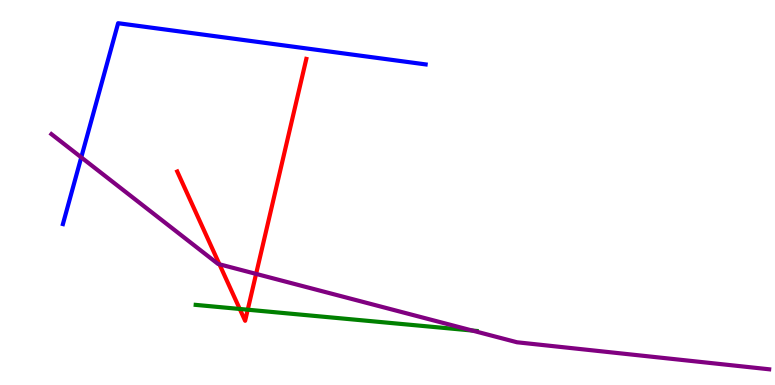[{'lines': ['blue', 'red'], 'intersections': []}, {'lines': ['green', 'red'], 'intersections': [{'x': 3.09, 'y': 1.97}, {'x': 3.2, 'y': 1.96}]}, {'lines': ['purple', 'red'], 'intersections': [{'x': 2.83, 'y': 3.14}, {'x': 3.3, 'y': 2.89}]}, {'lines': ['blue', 'green'], 'intersections': []}, {'lines': ['blue', 'purple'], 'intersections': [{'x': 1.05, 'y': 5.91}]}, {'lines': ['green', 'purple'], 'intersections': [{'x': 6.09, 'y': 1.41}]}]